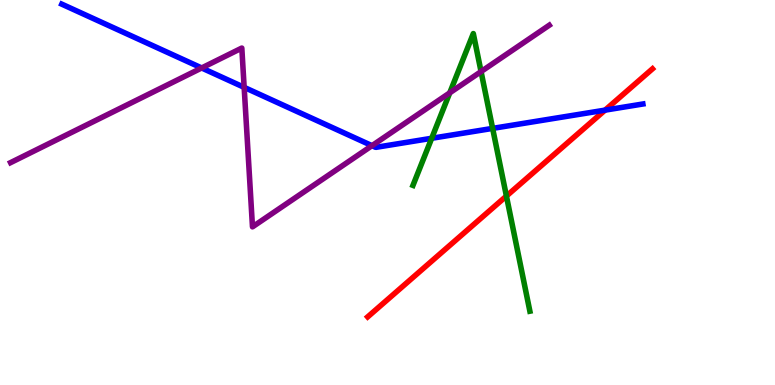[{'lines': ['blue', 'red'], 'intersections': [{'x': 7.81, 'y': 7.14}]}, {'lines': ['green', 'red'], 'intersections': [{'x': 6.53, 'y': 4.91}]}, {'lines': ['purple', 'red'], 'intersections': []}, {'lines': ['blue', 'green'], 'intersections': [{'x': 5.57, 'y': 6.41}, {'x': 6.36, 'y': 6.67}]}, {'lines': ['blue', 'purple'], 'intersections': [{'x': 2.6, 'y': 8.23}, {'x': 3.15, 'y': 7.73}, {'x': 4.8, 'y': 6.22}]}, {'lines': ['green', 'purple'], 'intersections': [{'x': 5.8, 'y': 7.59}, {'x': 6.21, 'y': 8.14}]}]